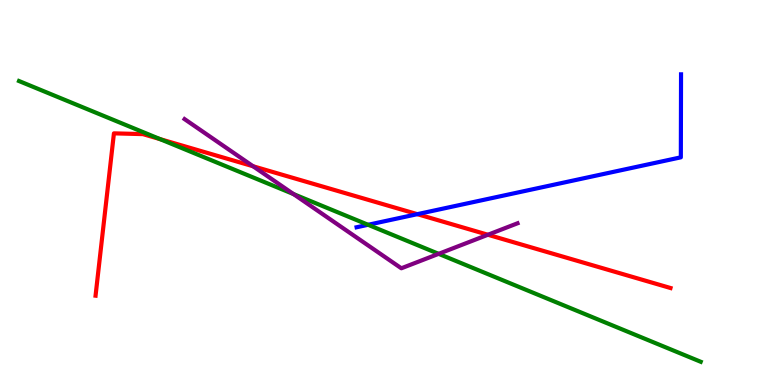[{'lines': ['blue', 'red'], 'intersections': [{'x': 5.38, 'y': 4.44}]}, {'lines': ['green', 'red'], 'intersections': [{'x': 2.07, 'y': 6.39}]}, {'lines': ['purple', 'red'], 'intersections': [{'x': 3.27, 'y': 5.68}, {'x': 6.3, 'y': 3.9}]}, {'lines': ['blue', 'green'], 'intersections': [{'x': 4.75, 'y': 4.16}]}, {'lines': ['blue', 'purple'], 'intersections': []}, {'lines': ['green', 'purple'], 'intersections': [{'x': 3.79, 'y': 4.96}, {'x': 5.66, 'y': 3.41}]}]